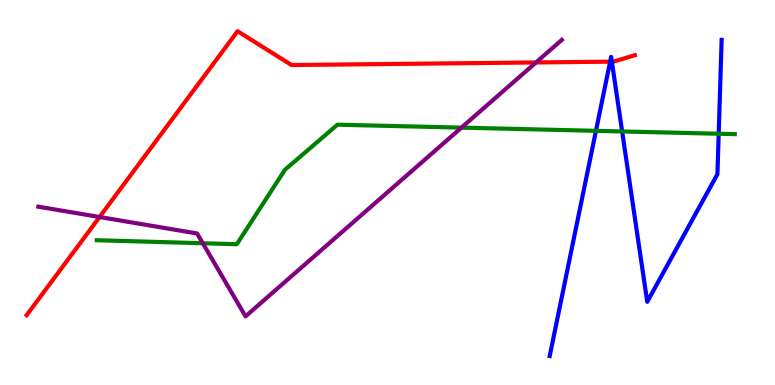[{'lines': ['blue', 'red'], 'intersections': [{'x': 7.87, 'y': 8.4}, {'x': 7.89, 'y': 8.4}]}, {'lines': ['green', 'red'], 'intersections': []}, {'lines': ['purple', 'red'], 'intersections': [{'x': 1.28, 'y': 4.36}, {'x': 6.92, 'y': 8.38}]}, {'lines': ['blue', 'green'], 'intersections': [{'x': 7.69, 'y': 6.6}, {'x': 8.03, 'y': 6.59}, {'x': 9.27, 'y': 6.53}]}, {'lines': ['blue', 'purple'], 'intersections': []}, {'lines': ['green', 'purple'], 'intersections': [{'x': 2.62, 'y': 3.68}, {'x': 5.95, 'y': 6.68}]}]